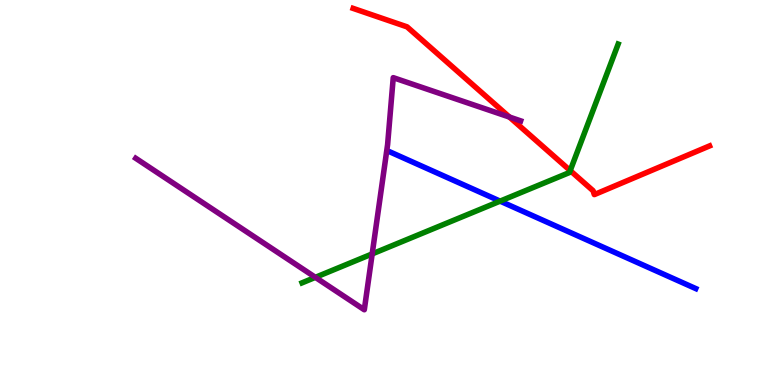[{'lines': ['blue', 'red'], 'intersections': []}, {'lines': ['green', 'red'], 'intersections': [{'x': 7.36, 'y': 5.57}]}, {'lines': ['purple', 'red'], 'intersections': [{'x': 6.57, 'y': 6.96}]}, {'lines': ['blue', 'green'], 'intersections': [{'x': 6.45, 'y': 4.78}]}, {'lines': ['blue', 'purple'], 'intersections': []}, {'lines': ['green', 'purple'], 'intersections': [{'x': 4.07, 'y': 2.8}, {'x': 4.8, 'y': 3.41}]}]